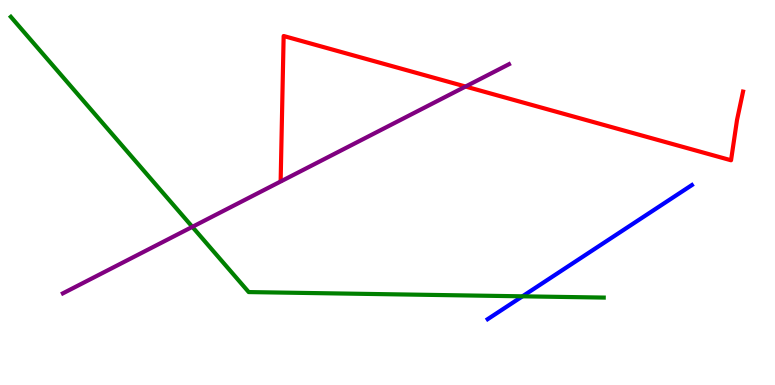[{'lines': ['blue', 'red'], 'intersections': []}, {'lines': ['green', 'red'], 'intersections': []}, {'lines': ['purple', 'red'], 'intersections': [{'x': 6.01, 'y': 7.75}]}, {'lines': ['blue', 'green'], 'intersections': [{'x': 6.74, 'y': 2.3}]}, {'lines': ['blue', 'purple'], 'intersections': []}, {'lines': ['green', 'purple'], 'intersections': [{'x': 2.48, 'y': 4.11}]}]